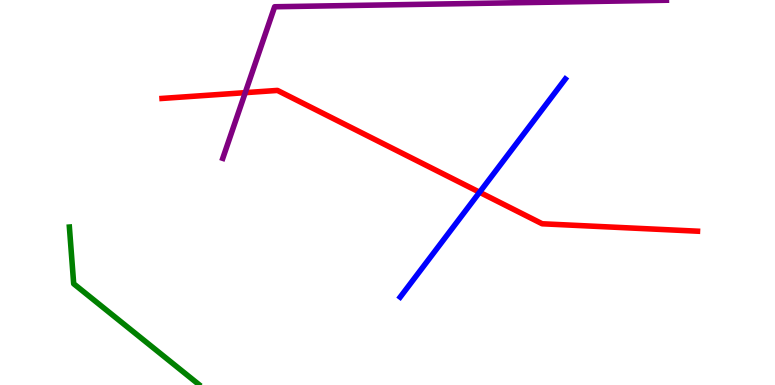[{'lines': ['blue', 'red'], 'intersections': [{'x': 6.19, 'y': 5.01}]}, {'lines': ['green', 'red'], 'intersections': []}, {'lines': ['purple', 'red'], 'intersections': [{'x': 3.16, 'y': 7.59}]}, {'lines': ['blue', 'green'], 'intersections': []}, {'lines': ['blue', 'purple'], 'intersections': []}, {'lines': ['green', 'purple'], 'intersections': []}]